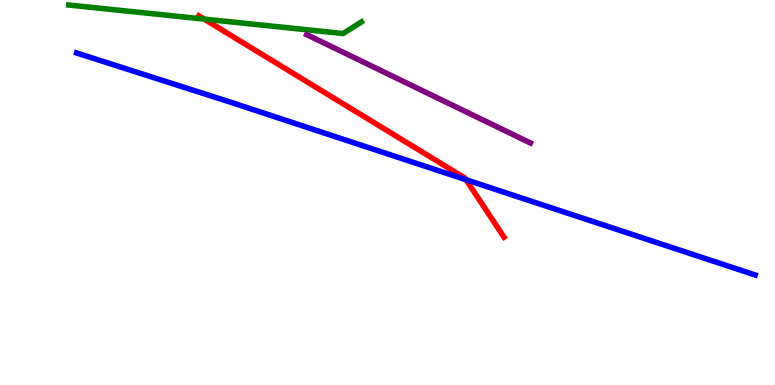[{'lines': ['blue', 'red'], 'intersections': [{'x': 6.01, 'y': 5.33}]}, {'lines': ['green', 'red'], 'intersections': [{'x': 2.63, 'y': 9.5}]}, {'lines': ['purple', 'red'], 'intersections': []}, {'lines': ['blue', 'green'], 'intersections': []}, {'lines': ['blue', 'purple'], 'intersections': []}, {'lines': ['green', 'purple'], 'intersections': []}]